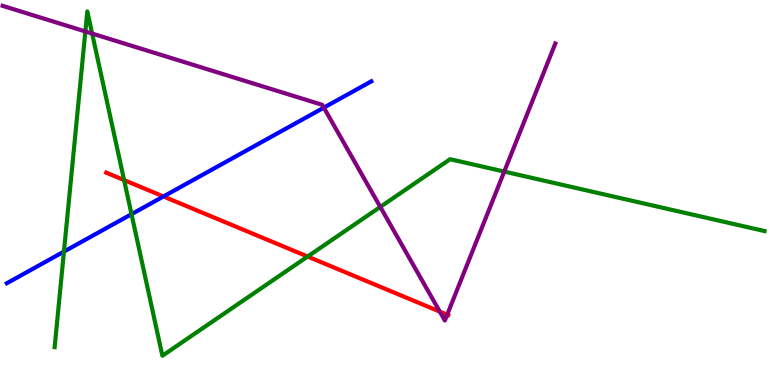[{'lines': ['blue', 'red'], 'intersections': [{'x': 2.11, 'y': 4.9}]}, {'lines': ['green', 'red'], 'intersections': [{'x': 1.6, 'y': 5.32}, {'x': 3.97, 'y': 3.34}]}, {'lines': ['purple', 'red'], 'intersections': [{'x': 5.67, 'y': 1.91}, {'x': 5.77, 'y': 1.83}]}, {'lines': ['blue', 'green'], 'intersections': [{'x': 0.825, 'y': 3.46}, {'x': 1.7, 'y': 4.44}]}, {'lines': ['blue', 'purple'], 'intersections': [{'x': 4.18, 'y': 7.2}]}, {'lines': ['green', 'purple'], 'intersections': [{'x': 1.1, 'y': 9.18}, {'x': 1.19, 'y': 9.13}, {'x': 4.91, 'y': 4.63}, {'x': 6.51, 'y': 5.54}]}]